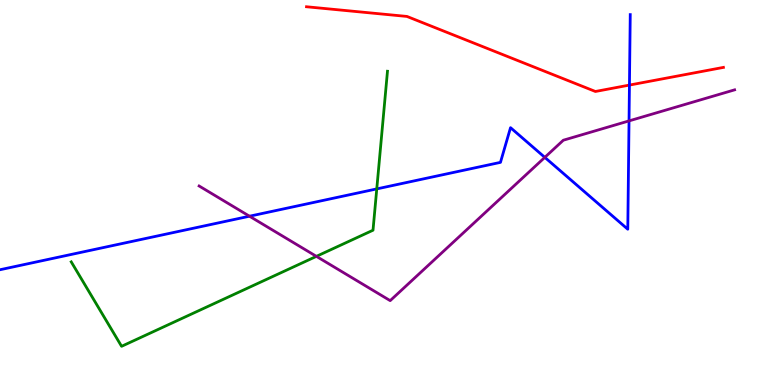[{'lines': ['blue', 'red'], 'intersections': [{'x': 8.12, 'y': 7.79}]}, {'lines': ['green', 'red'], 'intersections': []}, {'lines': ['purple', 'red'], 'intersections': []}, {'lines': ['blue', 'green'], 'intersections': [{'x': 4.86, 'y': 5.09}]}, {'lines': ['blue', 'purple'], 'intersections': [{'x': 3.22, 'y': 4.38}, {'x': 7.03, 'y': 5.91}, {'x': 8.12, 'y': 6.86}]}, {'lines': ['green', 'purple'], 'intersections': [{'x': 4.08, 'y': 3.34}]}]